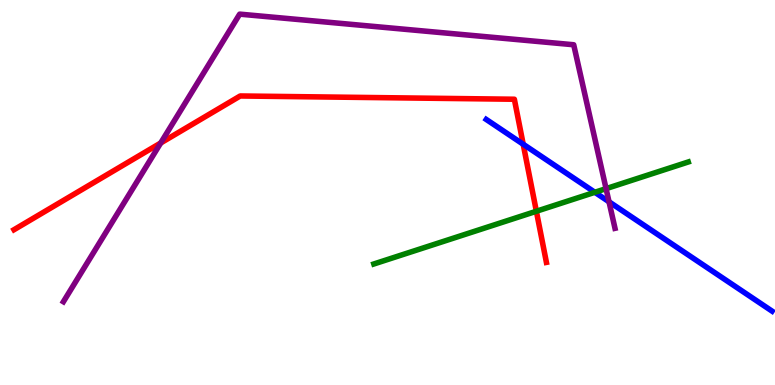[{'lines': ['blue', 'red'], 'intersections': [{'x': 6.75, 'y': 6.25}]}, {'lines': ['green', 'red'], 'intersections': [{'x': 6.92, 'y': 4.51}]}, {'lines': ['purple', 'red'], 'intersections': [{'x': 2.07, 'y': 6.29}]}, {'lines': ['blue', 'green'], 'intersections': [{'x': 7.68, 'y': 5.01}]}, {'lines': ['blue', 'purple'], 'intersections': [{'x': 7.86, 'y': 4.76}]}, {'lines': ['green', 'purple'], 'intersections': [{'x': 7.82, 'y': 5.1}]}]